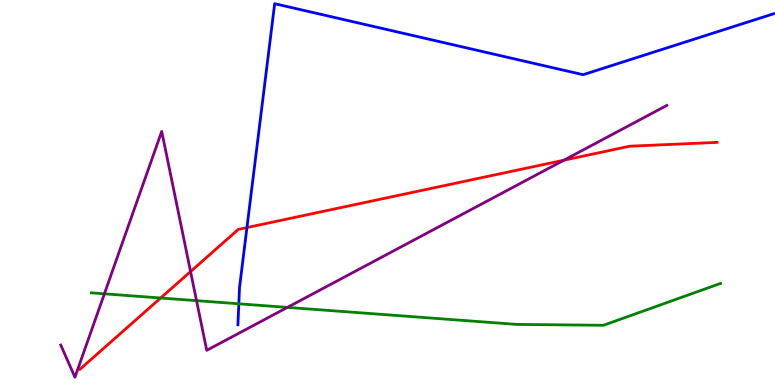[{'lines': ['blue', 'red'], 'intersections': [{'x': 3.19, 'y': 4.09}]}, {'lines': ['green', 'red'], 'intersections': [{'x': 2.07, 'y': 2.26}]}, {'lines': ['purple', 'red'], 'intersections': [{'x': 2.46, 'y': 2.95}, {'x': 7.28, 'y': 5.84}]}, {'lines': ['blue', 'green'], 'intersections': [{'x': 3.08, 'y': 2.11}]}, {'lines': ['blue', 'purple'], 'intersections': []}, {'lines': ['green', 'purple'], 'intersections': [{'x': 1.35, 'y': 2.37}, {'x': 2.54, 'y': 2.19}, {'x': 3.71, 'y': 2.02}]}]